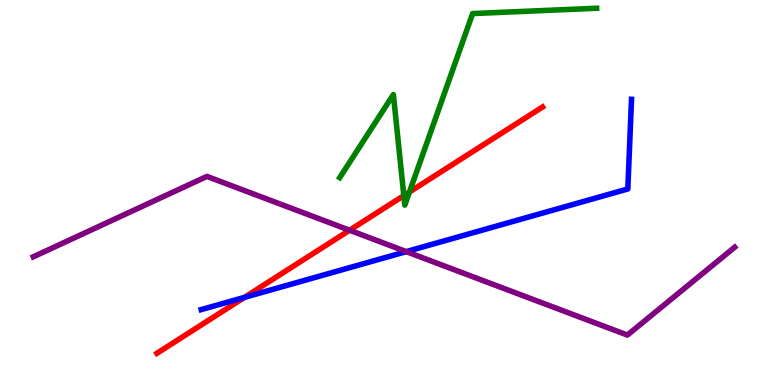[{'lines': ['blue', 'red'], 'intersections': [{'x': 3.15, 'y': 2.28}]}, {'lines': ['green', 'red'], 'intersections': [{'x': 5.21, 'y': 4.92}, {'x': 5.28, 'y': 5.01}]}, {'lines': ['purple', 'red'], 'intersections': [{'x': 4.51, 'y': 4.02}]}, {'lines': ['blue', 'green'], 'intersections': []}, {'lines': ['blue', 'purple'], 'intersections': [{'x': 5.24, 'y': 3.46}]}, {'lines': ['green', 'purple'], 'intersections': []}]